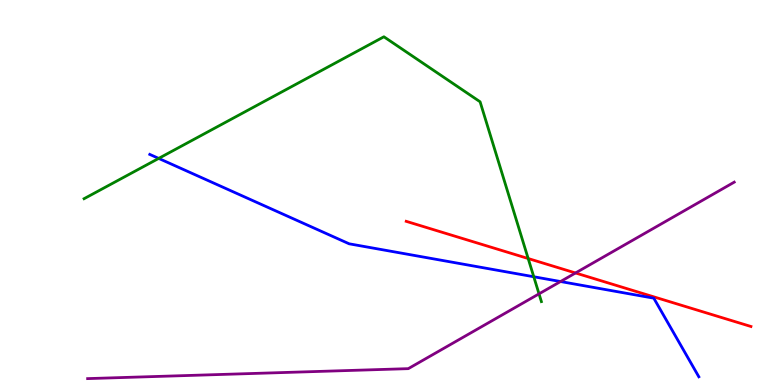[{'lines': ['blue', 'red'], 'intersections': []}, {'lines': ['green', 'red'], 'intersections': [{'x': 6.82, 'y': 3.28}]}, {'lines': ['purple', 'red'], 'intersections': [{'x': 7.43, 'y': 2.91}]}, {'lines': ['blue', 'green'], 'intersections': [{'x': 2.05, 'y': 5.89}, {'x': 6.89, 'y': 2.81}]}, {'lines': ['blue', 'purple'], 'intersections': [{'x': 7.23, 'y': 2.69}]}, {'lines': ['green', 'purple'], 'intersections': [{'x': 6.96, 'y': 2.37}]}]